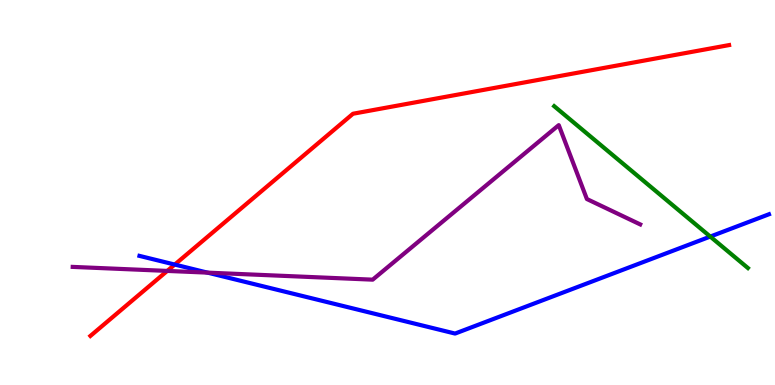[{'lines': ['blue', 'red'], 'intersections': [{'x': 2.25, 'y': 3.13}]}, {'lines': ['green', 'red'], 'intersections': []}, {'lines': ['purple', 'red'], 'intersections': [{'x': 2.16, 'y': 2.96}]}, {'lines': ['blue', 'green'], 'intersections': [{'x': 9.16, 'y': 3.86}]}, {'lines': ['blue', 'purple'], 'intersections': [{'x': 2.68, 'y': 2.92}]}, {'lines': ['green', 'purple'], 'intersections': []}]